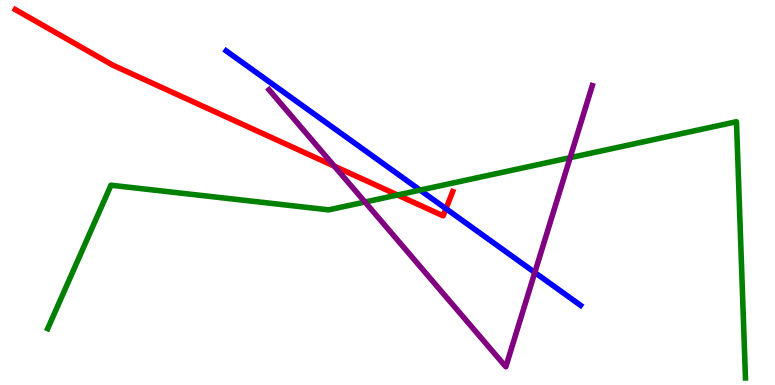[{'lines': ['blue', 'red'], 'intersections': [{'x': 5.75, 'y': 4.58}]}, {'lines': ['green', 'red'], 'intersections': [{'x': 5.13, 'y': 4.94}]}, {'lines': ['purple', 'red'], 'intersections': [{'x': 4.31, 'y': 5.68}]}, {'lines': ['blue', 'green'], 'intersections': [{'x': 5.42, 'y': 5.06}]}, {'lines': ['blue', 'purple'], 'intersections': [{'x': 6.9, 'y': 2.92}]}, {'lines': ['green', 'purple'], 'intersections': [{'x': 4.71, 'y': 4.75}, {'x': 7.36, 'y': 5.9}]}]